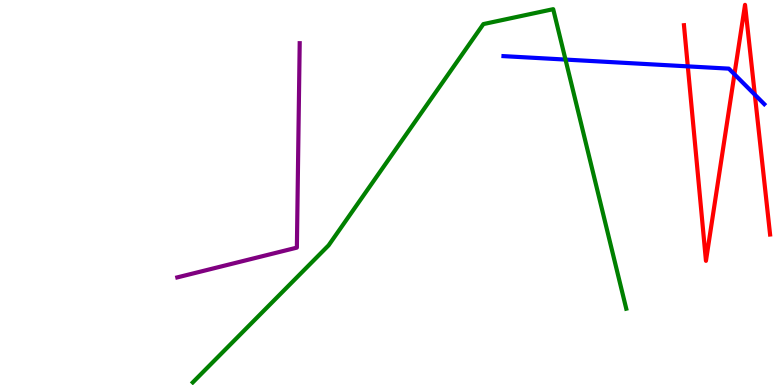[{'lines': ['blue', 'red'], 'intersections': [{'x': 8.87, 'y': 8.28}, {'x': 9.48, 'y': 8.07}, {'x': 9.74, 'y': 7.54}]}, {'lines': ['green', 'red'], 'intersections': []}, {'lines': ['purple', 'red'], 'intersections': []}, {'lines': ['blue', 'green'], 'intersections': [{'x': 7.3, 'y': 8.45}]}, {'lines': ['blue', 'purple'], 'intersections': []}, {'lines': ['green', 'purple'], 'intersections': []}]